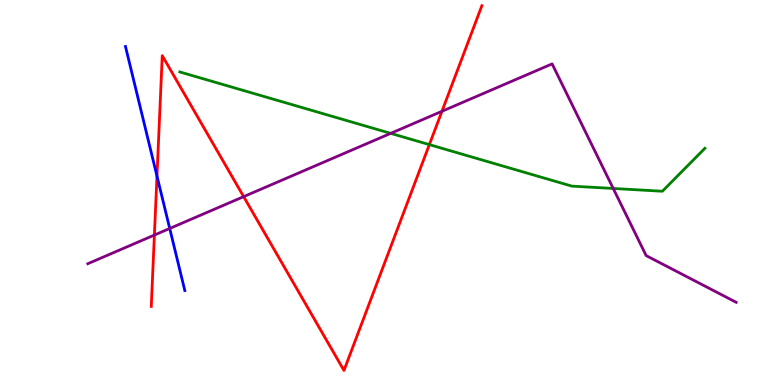[{'lines': ['blue', 'red'], 'intersections': [{'x': 2.03, 'y': 5.43}]}, {'lines': ['green', 'red'], 'intersections': [{'x': 5.54, 'y': 6.24}]}, {'lines': ['purple', 'red'], 'intersections': [{'x': 1.99, 'y': 3.89}, {'x': 3.14, 'y': 4.89}, {'x': 5.7, 'y': 7.11}]}, {'lines': ['blue', 'green'], 'intersections': []}, {'lines': ['blue', 'purple'], 'intersections': [{'x': 2.19, 'y': 4.07}]}, {'lines': ['green', 'purple'], 'intersections': [{'x': 5.04, 'y': 6.54}, {'x': 7.91, 'y': 5.1}]}]